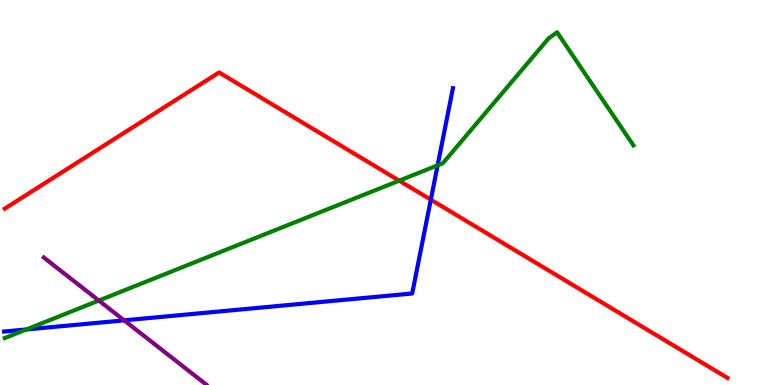[{'lines': ['blue', 'red'], 'intersections': [{'x': 5.56, 'y': 4.81}]}, {'lines': ['green', 'red'], 'intersections': [{'x': 5.15, 'y': 5.31}]}, {'lines': ['purple', 'red'], 'intersections': []}, {'lines': ['blue', 'green'], 'intersections': [{'x': 0.34, 'y': 1.44}, {'x': 5.65, 'y': 5.71}]}, {'lines': ['blue', 'purple'], 'intersections': [{'x': 1.6, 'y': 1.68}]}, {'lines': ['green', 'purple'], 'intersections': [{'x': 1.28, 'y': 2.19}]}]